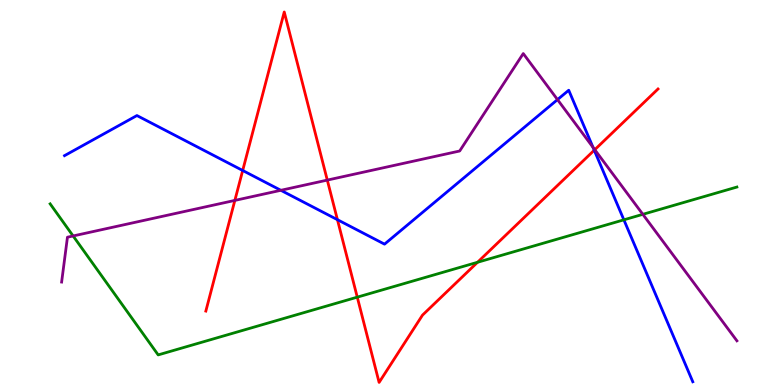[{'lines': ['blue', 'red'], 'intersections': [{'x': 3.13, 'y': 5.57}, {'x': 4.35, 'y': 4.29}, {'x': 7.67, 'y': 6.1}]}, {'lines': ['green', 'red'], 'intersections': [{'x': 4.61, 'y': 2.28}, {'x': 6.16, 'y': 3.19}]}, {'lines': ['purple', 'red'], 'intersections': [{'x': 3.03, 'y': 4.79}, {'x': 4.22, 'y': 5.32}, {'x': 7.67, 'y': 6.11}]}, {'lines': ['blue', 'green'], 'intersections': [{'x': 8.05, 'y': 4.29}]}, {'lines': ['blue', 'purple'], 'intersections': [{'x': 3.62, 'y': 5.06}, {'x': 7.19, 'y': 7.41}, {'x': 7.65, 'y': 6.17}]}, {'lines': ['green', 'purple'], 'intersections': [{'x': 0.943, 'y': 3.87}, {'x': 8.29, 'y': 4.43}]}]